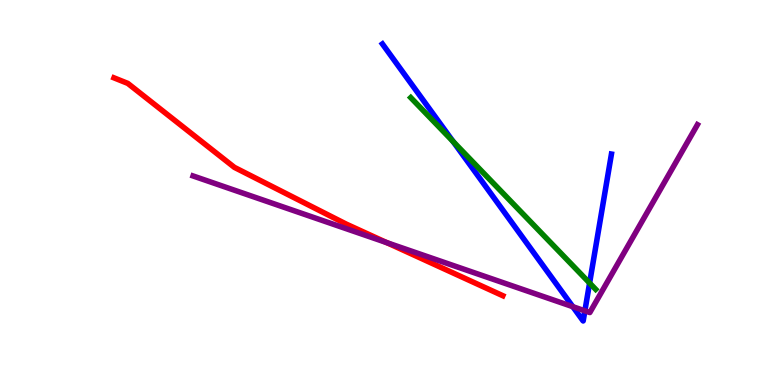[{'lines': ['blue', 'red'], 'intersections': []}, {'lines': ['green', 'red'], 'intersections': []}, {'lines': ['purple', 'red'], 'intersections': [{'x': 4.99, 'y': 3.7}]}, {'lines': ['blue', 'green'], 'intersections': [{'x': 5.85, 'y': 6.32}, {'x': 7.61, 'y': 2.65}]}, {'lines': ['blue', 'purple'], 'intersections': [{'x': 7.39, 'y': 2.03}, {'x': 7.55, 'y': 1.93}]}, {'lines': ['green', 'purple'], 'intersections': []}]